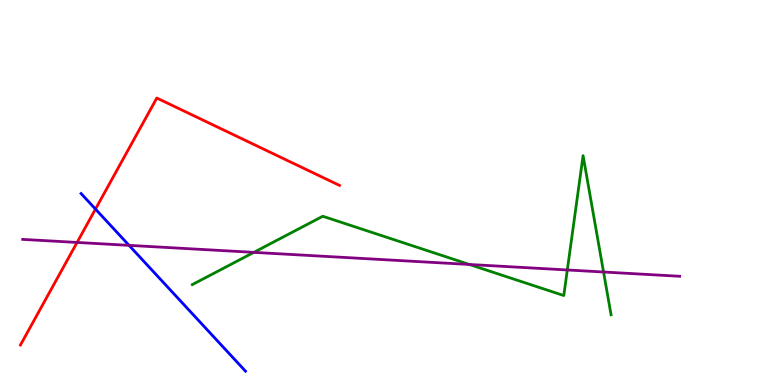[{'lines': ['blue', 'red'], 'intersections': [{'x': 1.23, 'y': 4.57}]}, {'lines': ['green', 'red'], 'intersections': []}, {'lines': ['purple', 'red'], 'intersections': [{'x': 0.995, 'y': 3.7}]}, {'lines': ['blue', 'green'], 'intersections': []}, {'lines': ['blue', 'purple'], 'intersections': [{'x': 1.67, 'y': 3.63}]}, {'lines': ['green', 'purple'], 'intersections': [{'x': 3.28, 'y': 3.45}, {'x': 6.06, 'y': 3.13}, {'x': 7.32, 'y': 2.99}, {'x': 7.79, 'y': 2.94}]}]